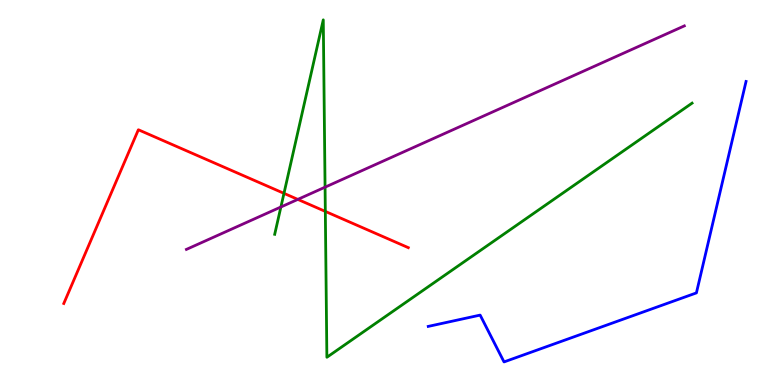[{'lines': ['blue', 'red'], 'intersections': []}, {'lines': ['green', 'red'], 'intersections': [{'x': 3.66, 'y': 4.98}, {'x': 4.2, 'y': 4.51}]}, {'lines': ['purple', 'red'], 'intersections': [{'x': 3.84, 'y': 4.82}]}, {'lines': ['blue', 'green'], 'intersections': []}, {'lines': ['blue', 'purple'], 'intersections': []}, {'lines': ['green', 'purple'], 'intersections': [{'x': 3.62, 'y': 4.62}, {'x': 4.19, 'y': 5.14}]}]